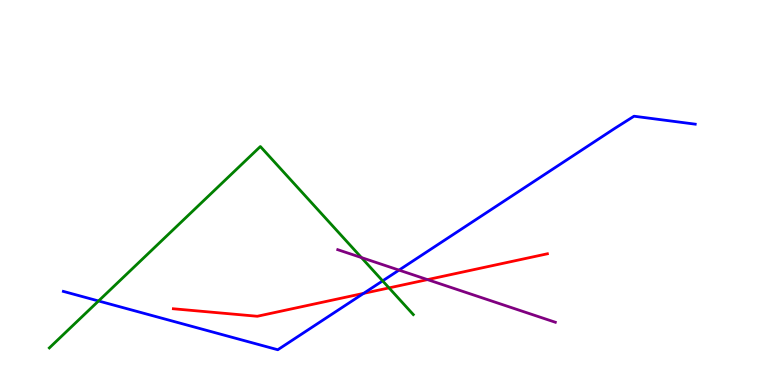[{'lines': ['blue', 'red'], 'intersections': [{'x': 4.69, 'y': 2.38}]}, {'lines': ['green', 'red'], 'intersections': [{'x': 5.02, 'y': 2.52}]}, {'lines': ['purple', 'red'], 'intersections': [{'x': 5.52, 'y': 2.74}]}, {'lines': ['blue', 'green'], 'intersections': [{'x': 1.27, 'y': 2.18}, {'x': 4.94, 'y': 2.7}]}, {'lines': ['blue', 'purple'], 'intersections': [{'x': 5.15, 'y': 2.98}]}, {'lines': ['green', 'purple'], 'intersections': [{'x': 4.66, 'y': 3.31}]}]